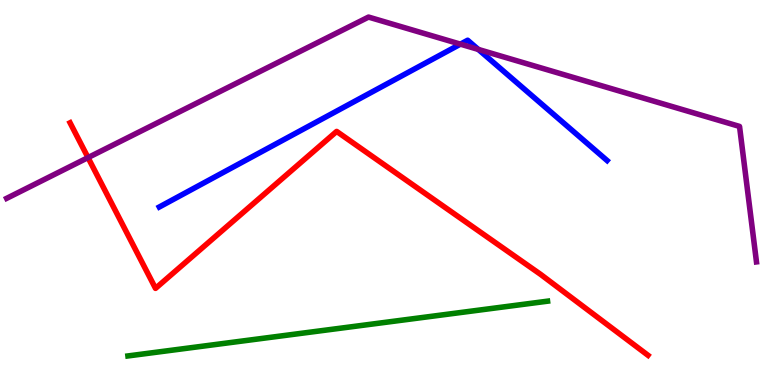[{'lines': ['blue', 'red'], 'intersections': []}, {'lines': ['green', 'red'], 'intersections': []}, {'lines': ['purple', 'red'], 'intersections': [{'x': 1.14, 'y': 5.91}]}, {'lines': ['blue', 'green'], 'intersections': []}, {'lines': ['blue', 'purple'], 'intersections': [{'x': 5.94, 'y': 8.85}, {'x': 6.17, 'y': 8.72}]}, {'lines': ['green', 'purple'], 'intersections': []}]